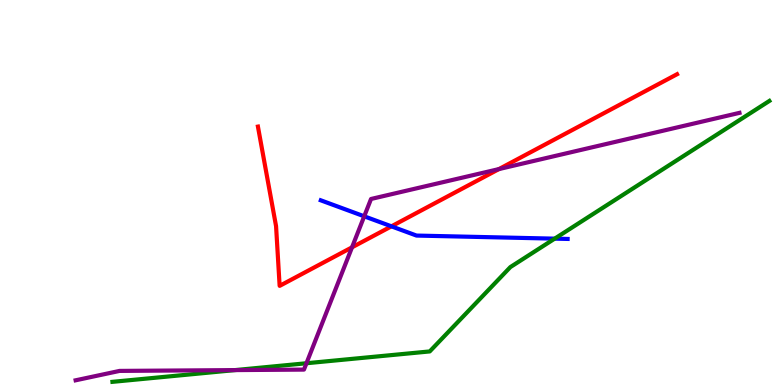[{'lines': ['blue', 'red'], 'intersections': [{'x': 5.05, 'y': 4.12}]}, {'lines': ['green', 'red'], 'intersections': []}, {'lines': ['purple', 'red'], 'intersections': [{'x': 4.54, 'y': 3.58}, {'x': 6.44, 'y': 5.61}]}, {'lines': ['blue', 'green'], 'intersections': [{'x': 7.16, 'y': 3.8}]}, {'lines': ['blue', 'purple'], 'intersections': [{'x': 4.7, 'y': 4.38}]}, {'lines': ['green', 'purple'], 'intersections': [{'x': 3.03, 'y': 0.387}, {'x': 3.95, 'y': 0.565}]}]